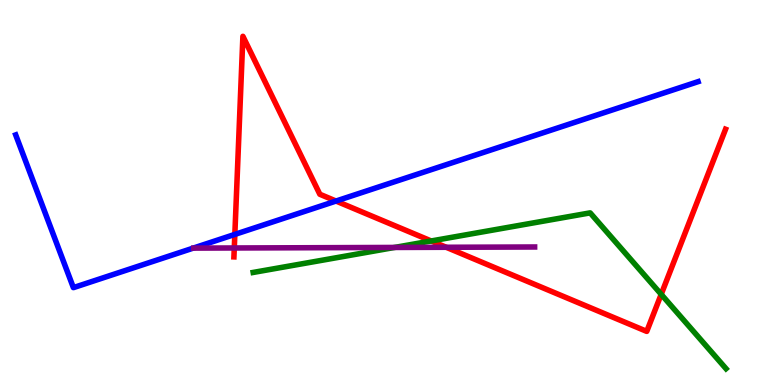[{'lines': ['blue', 'red'], 'intersections': [{'x': 3.03, 'y': 3.91}, {'x': 4.34, 'y': 4.78}]}, {'lines': ['green', 'red'], 'intersections': [{'x': 5.56, 'y': 3.74}, {'x': 8.53, 'y': 2.35}]}, {'lines': ['purple', 'red'], 'intersections': [{'x': 3.02, 'y': 3.56}, {'x': 5.76, 'y': 3.58}]}, {'lines': ['blue', 'green'], 'intersections': []}, {'lines': ['blue', 'purple'], 'intersections': []}, {'lines': ['green', 'purple'], 'intersections': [{'x': 5.09, 'y': 3.57}]}]